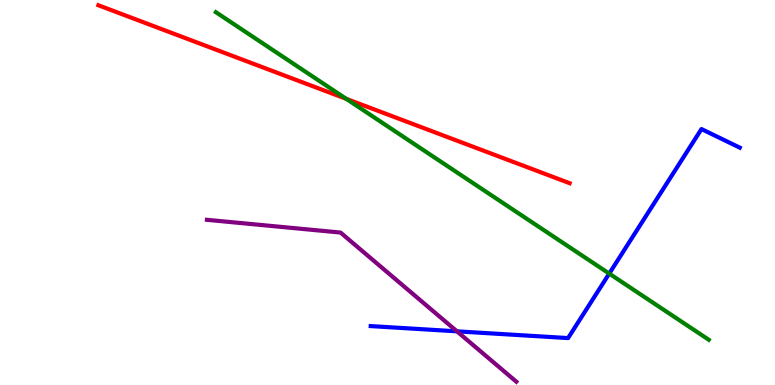[{'lines': ['blue', 'red'], 'intersections': []}, {'lines': ['green', 'red'], 'intersections': [{'x': 4.47, 'y': 7.43}]}, {'lines': ['purple', 'red'], 'intersections': []}, {'lines': ['blue', 'green'], 'intersections': [{'x': 7.86, 'y': 2.89}]}, {'lines': ['blue', 'purple'], 'intersections': [{'x': 5.9, 'y': 1.39}]}, {'lines': ['green', 'purple'], 'intersections': []}]